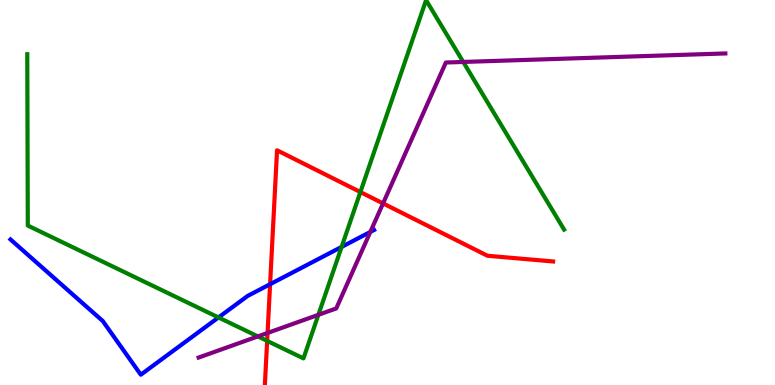[{'lines': ['blue', 'red'], 'intersections': [{'x': 3.49, 'y': 2.62}]}, {'lines': ['green', 'red'], 'intersections': [{'x': 3.45, 'y': 1.15}, {'x': 4.65, 'y': 5.01}]}, {'lines': ['purple', 'red'], 'intersections': [{'x': 3.45, 'y': 1.35}, {'x': 4.94, 'y': 4.72}]}, {'lines': ['blue', 'green'], 'intersections': [{'x': 2.82, 'y': 1.75}, {'x': 4.41, 'y': 3.59}]}, {'lines': ['blue', 'purple'], 'intersections': [{'x': 4.78, 'y': 3.98}]}, {'lines': ['green', 'purple'], 'intersections': [{'x': 3.33, 'y': 1.26}, {'x': 4.11, 'y': 1.82}, {'x': 5.98, 'y': 8.39}]}]